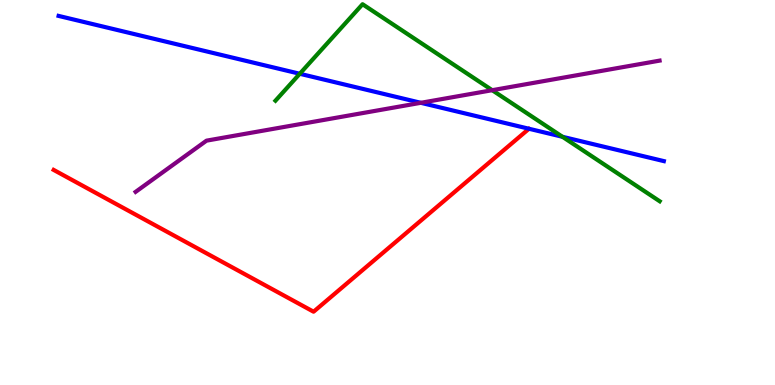[{'lines': ['blue', 'red'], 'intersections': []}, {'lines': ['green', 'red'], 'intersections': []}, {'lines': ['purple', 'red'], 'intersections': []}, {'lines': ['blue', 'green'], 'intersections': [{'x': 3.87, 'y': 8.08}, {'x': 7.26, 'y': 6.45}]}, {'lines': ['blue', 'purple'], 'intersections': [{'x': 5.43, 'y': 7.33}]}, {'lines': ['green', 'purple'], 'intersections': [{'x': 6.35, 'y': 7.66}]}]